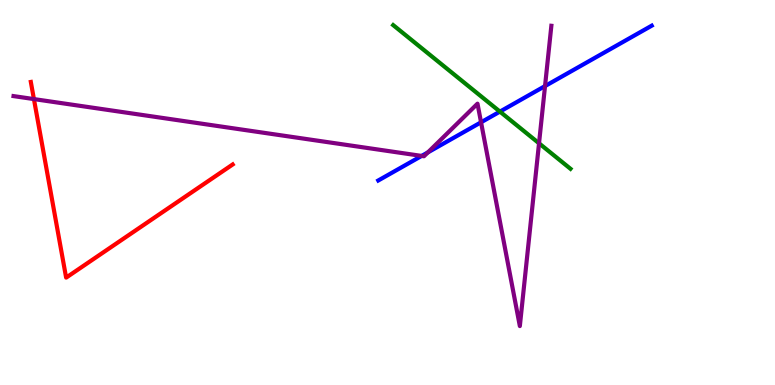[{'lines': ['blue', 'red'], 'intersections': []}, {'lines': ['green', 'red'], 'intersections': []}, {'lines': ['purple', 'red'], 'intersections': [{'x': 0.438, 'y': 7.43}]}, {'lines': ['blue', 'green'], 'intersections': [{'x': 6.45, 'y': 7.1}]}, {'lines': ['blue', 'purple'], 'intersections': [{'x': 5.44, 'y': 5.95}, {'x': 5.52, 'y': 6.04}, {'x': 6.21, 'y': 6.82}, {'x': 7.03, 'y': 7.76}]}, {'lines': ['green', 'purple'], 'intersections': [{'x': 6.96, 'y': 6.28}]}]